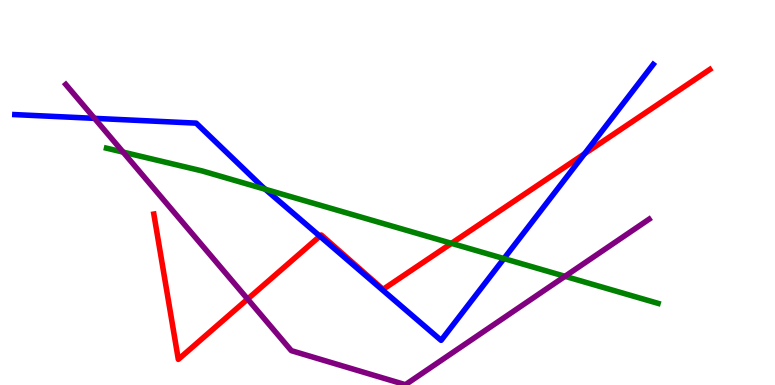[{'lines': ['blue', 'red'], 'intersections': [{'x': 4.13, 'y': 3.87}, {'x': 7.54, 'y': 6.01}]}, {'lines': ['green', 'red'], 'intersections': [{'x': 5.83, 'y': 3.68}]}, {'lines': ['purple', 'red'], 'intersections': [{'x': 3.2, 'y': 2.23}]}, {'lines': ['blue', 'green'], 'intersections': [{'x': 3.42, 'y': 5.08}, {'x': 6.5, 'y': 3.28}]}, {'lines': ['blue', 'purple'], 'intersections': [{'x': 1.22, 'y': 6.93}]}, {'lines': ['green', 'purple'], 'intersections': [{'x': 1.59, 'y': 6.05}, {'x': 7.29, 'y': 2.82}]}]